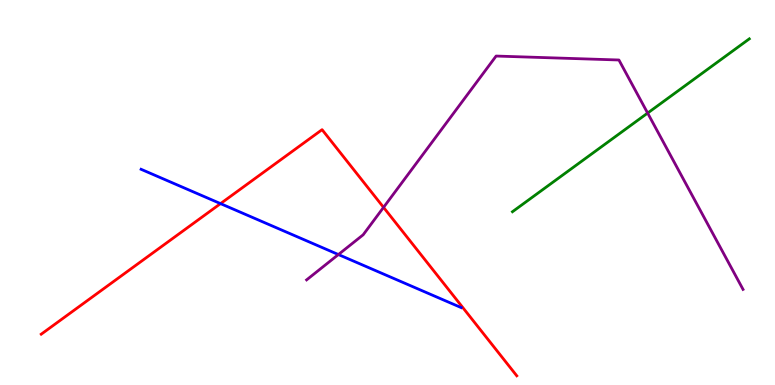[{'lines': ['blue', 'red'], 'intersections': [{'x': 2.85, 'y': 4.71}]}, {'lines': ['green', 'red'], 'intersections': []}, {'lines': ['purple', 'red'], 'intersections': [{'x': 4.95, 'y': 4.61}]}, {'lines': ['blue', 'green'], 'intersections': []}, {'lines': ['blue', 'purple'], 'intersections': [{'x': 4.37, 'y': 3.39}]}, {'lines': ['green', 'purple'], 'intersections': [{'x': 8.36, 'y': 7.06}]}]